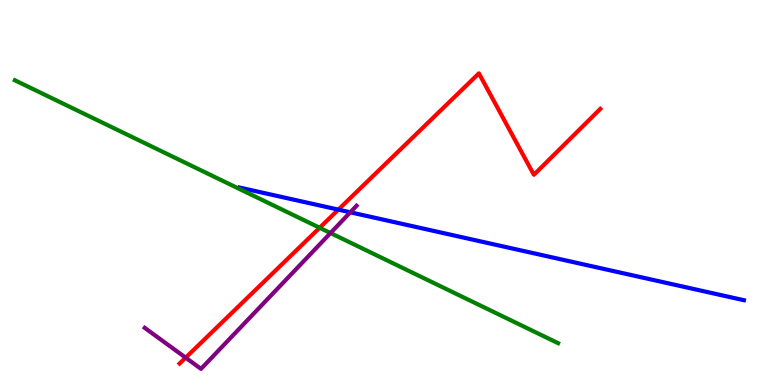[{'lines': ['blue', 'red'], 'intersections': [{'x': 4.37, 'y': 4.56}]}, {'lines': ['green', 'red'], 'intersections': [{'x': 4.12, 'y': 4.08}]}, {'lines': ['purple', 'red'], 'intersections': [{'x': 2.4, 'y': 0.71}]}, {'lines': ['blue', 'green'], 'intersections': []}, {'lines': ['blue', 'purple'], 'intersections': [{'x': 4.52, 'y': 4.49}]}, {'lines': ['green', 'purple'], 'intersections': [{'x': 4.26, 'y': 3.95}]}]